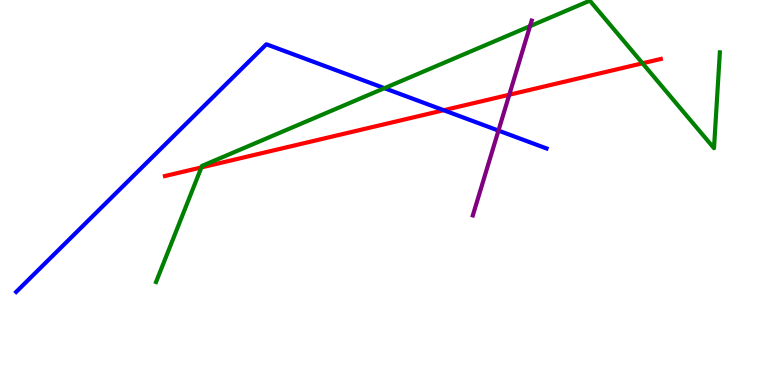[{'lines': ['blue', 'red'], 'intersections': [{'x': 5.73, 'y': 7.14}]}, {'lines': ['green', 'red'], 'intersections': [{'x': 2.6, 'y': 5.65}, {'x': 8.29, 'y': 8.36}]}, {'lines': ['purple', 'red'], 'intersections': [{'x': 6.57, 'y': 7.54}]}, {'lines': ['blue', 'green'], 'intersections': [{'x': 4.96, 'y': 7.71}]}, {'lines': ['blue', 'purple'], 'intersections': [{'x': 6.43, 'y': 6.61}]}, {'lines': ['green', 'purple'], 'intersections': [{'x': 6.84, 'y': 9.32}]}]